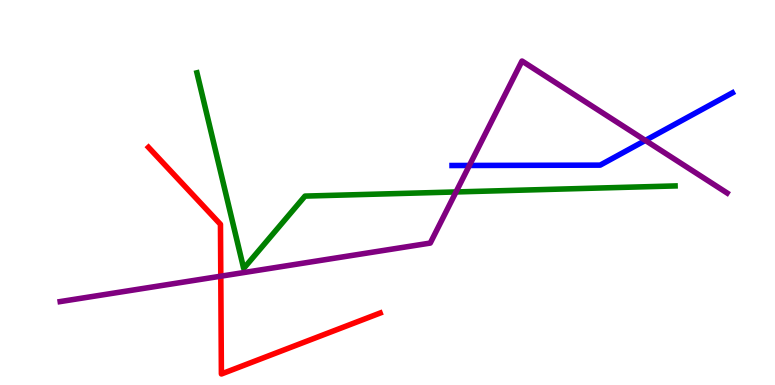[{'lines': ['blue', 'red'], 'intersections': []}, {'lines': ['green', 'red'], 'intersections': []}, {'lines': ['purple', 'red'], 'intersections': [{'x': 2.85, 'y': 2.83}]}, {'lines': ['blue', 'green'], 'intersections': []}, {'lines': ['blue', 'purple'], 'intersections': [{'x': 6.06, 'y': 5.7}, {'x': 8.33, 'y': 6.35}]}, {'lines': ['green', 'purple'], 'intersections': [{'x': 5.88, 'y': 5.01}]}]